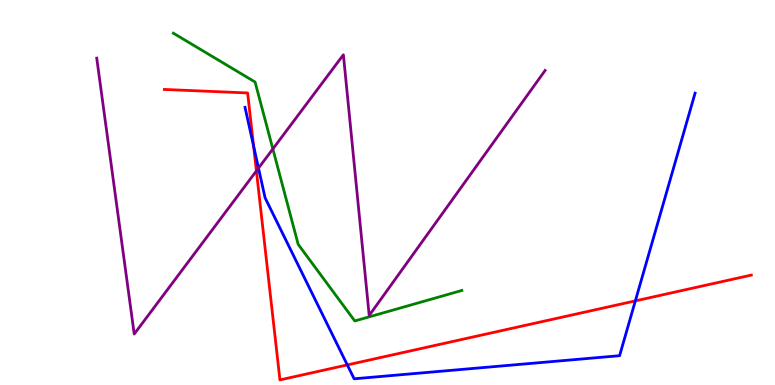[{'lines': ['blue', 'red'], 'intersections': [{'x': 3.27, 'y': 6.21}, {'x': 4.48, 'y': 0.521}, {'x': 8.2, 'y': 2.18}]}, {'lines': ['green', 'red'], 'intersections': []}, {'lines': ['purple', 'red'], 'intersections': [{'x': 3.31, 'y': 5.56}]}, {'lines': ['blue', 'green'], 'intersections': []}, {'lines': ['blue', 'purple'], 'intersections': [{'x': 3.34, 'y': 5.63}]}, {'lines': ['green', 'purple'], 'intersections': [{'x': 3.52, 'y': 6.13}]}]